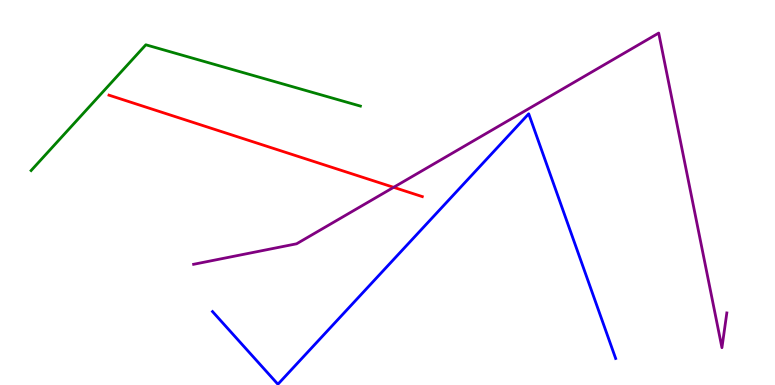[{'lines': ['blue', 'red'], 'intersections': []}, {'lines': ['green', 'red'], 'intersections': []}, {'lines': ['purple', 'red'], 'intersections': [{'x': 5.08, 'y': 5.13}]}, {'lines': ['blue', 'green'], 'intersections': []}, {'lines': ['blue', 'purple'], 'intersections': []}, {'lines': ['green', 'purple'], 'intersections': []}]